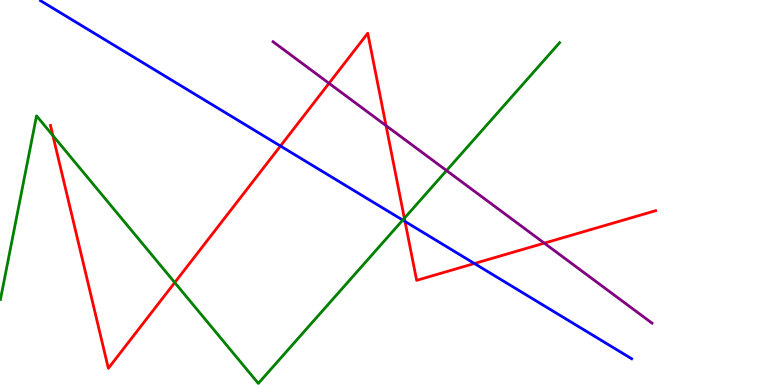[{'lines': ['blue', 'red'], 'intersections': [{'x': 3.62, 'y': 6.21}, {'x': 5.23, 'y': 4.25}, {'x': 6.12, 'y': 3.16}]}, {'lines': ['green', 'red'], 'intersections': [{'x': 0.683, 'y': 6.48}, {'x': 2.25, 'y': 2.66}, {'x': 5.22, 'y': 4.33}]}, {'lines': ['purple', 'red'], 'intersections': [{'x': 4.25, 'y': 7.84}, {'x': 4.98, 'y': 6.74}, {'x': 7.02, 'y': 3.68}]}, {'lines': ['blue', 'green'], 'intersections': [{'x': 5.2, 'y': 4.28}]}, {'lines': ['blue', 'purple'], 'intersections': []}, {'lines': ['green', 'purple'], 'intersections': [{'x': 5.76, 'y': 5.57}]}]